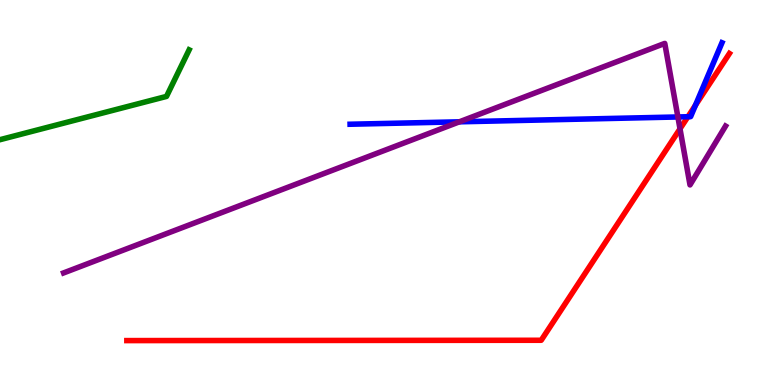[{'lines': ['blue', 'red'], 'intersections': [{'x': 8.88, 'y': 6.97}, {'x': 8.97, 'y': 7.27}]}, {'lines': ['green', 'red'], 'intersections': []}, {'lines': ['purple', 'red'], 'intersections': [{'x': 8.77, 'y': 6.65}]}, {'lines': ['blue', 'green'], 'intersections': []}, {'lines': ['blue', 'purple'], 'intersections': [{'x': 5.93, 'y': 6.84}, {'x': 8.75, 'y': 6.96}]}, {'lines': ['green', 'purple'], 'intersections': []}]